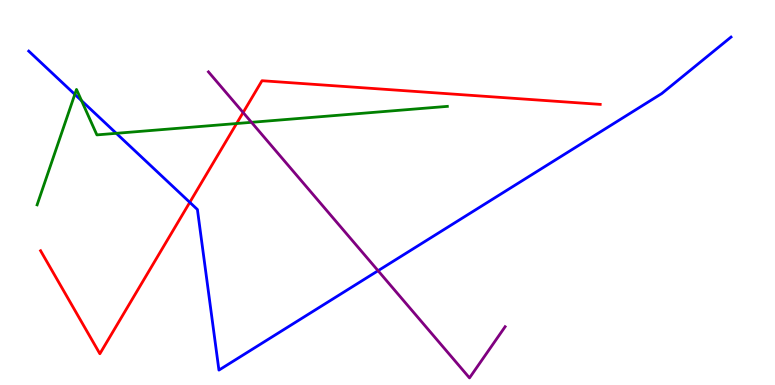[{'lines': ['blue', 'red'], 'intersections': [{'x': 2.45, 'y': 4.74}]}, {'lines': ['green', 'red'], 'intersections': [{'x': 3.05, 'y': 6.79}]}, {'lines': ['purple', 'red'], 'intersections': [{'x': 3.14, 'y': 7.08}]}, {'lines': ['blue', 'green'], 'intersections': [{'x': 0.965, 'y': 7.55}, {'x': 1.05, 'y': 7.38}, {'x': 1.5, 'y': 6.54}]}, {'lines': ['blue', 'purple'], 'intersections': [{'x': 4.88, 'y': 2.97}]}, {'lines': ['green', 'purple'], 'intersections': [{'x': 3.24, 'y': 6.82}]}]